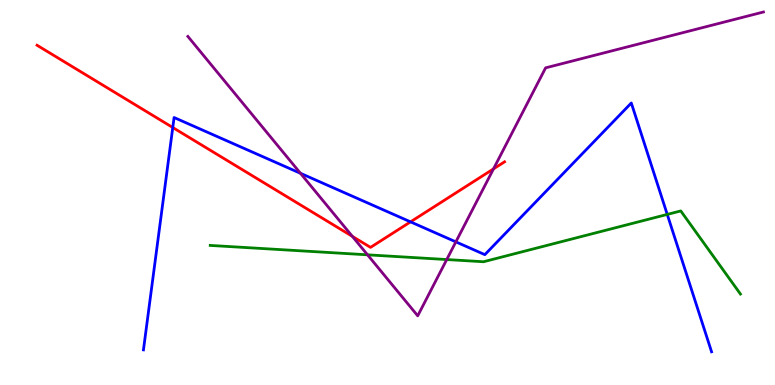[{'lines': ['blue', 'red'], 'intersections': [{'x': 2.23, 'y': 6.69}, {'x': 5.3, 'y': 4.24}]}, {'lines': ['green', 'red'], 'intersections': []}, {'lines': ['purple', 'red'], 'intersections': [{'x': 4.55, 'y': 3.86}, {'x': 6.37, 'y': 5.61}]}, {'lines': ['blue', 'green'], 'intersections': [{'x': 8.61, 'y': 4.43}]}, {'lines': ['blue', 'purple'], 'intersections': [{'x': 3.88, 'y': 5.5}, {'x': 5.88, 'y': 3.72}]}, {'lines': ['green', 'purple'], 'intersections': [{'x': 4.74, 'y': 3.38}, {'x': 5.76, 'y': 3.26}]}]